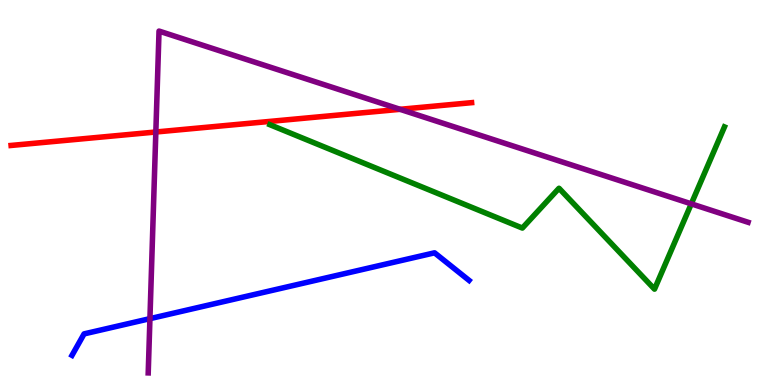[{'lines': ['blue', 'red'], 'intersections': []}, {'lines': ['green', 'red'], 'intersections': []}, {'lines': ['purple', 'red'], 'intersections': [{'x': 2.01, 'y': 6.57}, {'x': 5.16, 'y': 7.16}]}, {'lines': ['blue', 'green'], 'intersections': []}, {'lines': ['blue', 'purple'], 'intersections': [{'x': 1.93, 'y': 1.72}]}, {'lines': ['green', 'purple'], 'intersections': [{'x': 8.92, 'y': 4.71}]}]